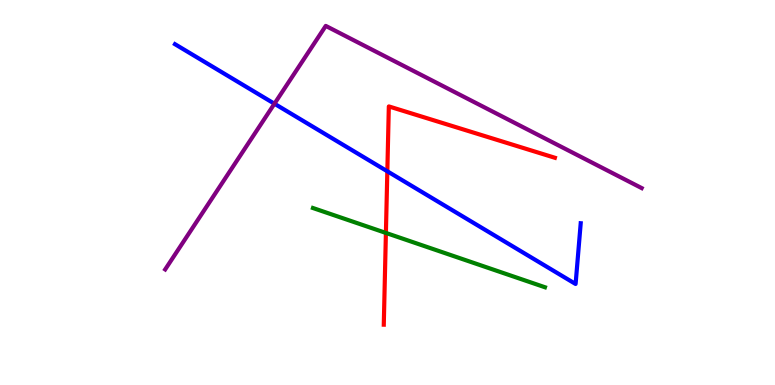[{'lines': ['blue', 'red'], 'intersections': [{'x': 5.0, 'y': 5.55}]}, {'lines': ['green', 'red'], 'intersections': [{'x': 4.98, 'y': 3.95}]}, {'lines': ['purple', 'red'], 'intersections': []}, {'lines': ['blue', 'green'], 'intersections': []}, {'lines': ['blue', 'purple'], 'intersections': [{'x': 3.54, 'y': 7.31}]}, {'lines': ['green', 'purple'], 'intersections': []}]